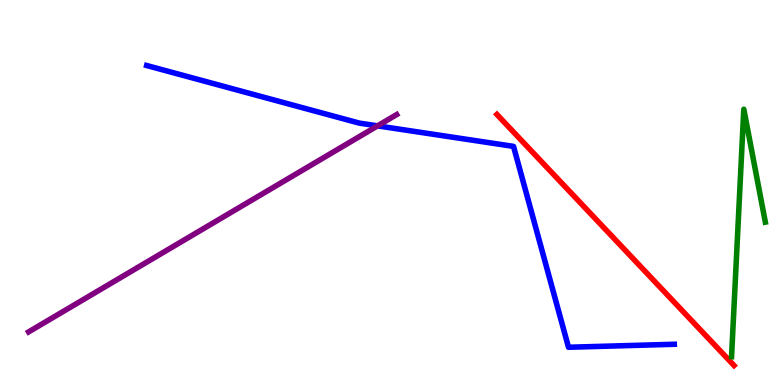[{'lines': ['blue', 'red'], 'intersections': []}, {'lines': ['green', 'red'], 'intersections': []}, {'lines': ['purple', 'red'], 'intersections': []}, {'lines': ['blue', 'green'], 'intersections': []}, {'lines': ['blue', 'purple'], 'intersections': [{'x': 4.87, 'y': 6.73}]}, {'lines': ['green', 'purple'], 'intersections': []}]